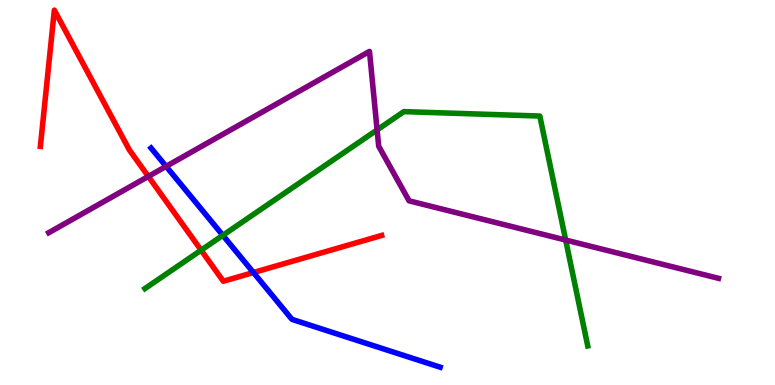[{'lines': ['blue', 'red'], 'intersections': [{'x': 3.27, 'y': 2.92}]}, {'lines': ['green', 'red'], 'intersections': [{'x': 2.59, 'y': 3.5}]}, {'lines': ['purple', 'red'], 'intersections': [{'x': 1.91, 'y': 5.42}]}, {'lines': ['blue', 'green'], 'intersections': [{'x': 2.88, 'y': 3.89}]}, {'lines': ['blue', 'purple'], 'intersections': [{'x': 2.14, 'y': 5.68}]}, {'lines': ['green', 'purple'], 'intersections': [{'x': 4.87, 'y': 6.63}, {'x': 7.3, 'y': 3.77}]}]